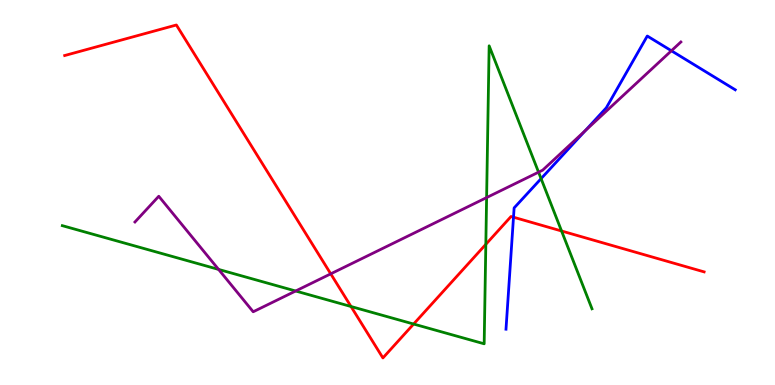[{'lines': ['blue', 'red'], 'intersections': [{'x': 6.63, 'y': 4.36}]}, {'lines': ['green', 'red'], 'intersections': [{'x': 4.53, 'y': 2.04}, {'x': 5.34, 'y': 1.58}, {'x': 6.27, 'y': 3.65}, {'x': 7.25, 'y': 4.0}]}, {'lines': ['purple', 'red'], 'intersections': [{'x': 4.27, 'y': 2.89}]}, {'lines': ['blue', 'green'], 'intersections': [{'x': 6.98, 'y': 5.36}]}, {'lines': ['blue', 'purple'], 'intersections': [{'x': 7.55, 'y': 6.61}, {'x': 8.66, 'y': 8.68}]}, {'lines': ['green', 'purple'], 'intersections': [{'x': 2.82, 'y': 3.0}, {'x': 3.81, 'y': 2.44}, {'x': 6.28, 'y': 4.87}, {'x': 6.95, 'y': 5.53}]}]